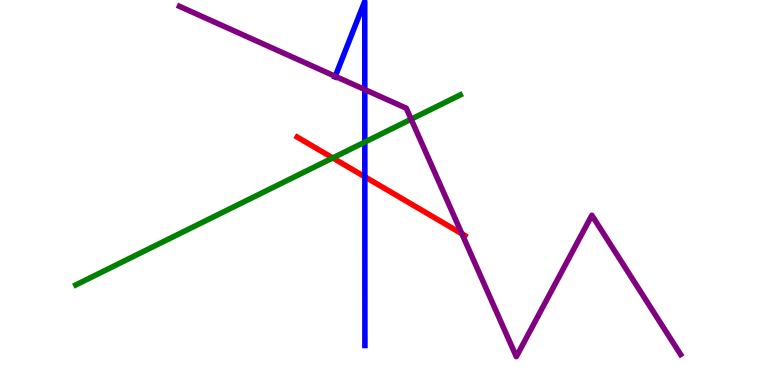[{'lines': ['blue', 'red'], 'intersections': [{'x': 4.71, 'y': 5.41}]}, {'lines': ['green', 'red'], 'intersections': [{'x': 4.29, 'y': 5.9}]}, {'lines': ['purple', 'red'], 'intersections': [{'x': 5.96, 'y': 3.93}]}, {'lines': ['blue', 'green'], 'intersections': [{'x': 4.71, 'y': 6.31}]}, {'lines': ['blue', 'purple'], 'intersections': [{'x': 4.33, 'y': 8.02}, {'x': 4.71, 'y': 7.67}]}, {'lines': ['green', 'purple'], 'intersections': [{'x': 5.31, 'y': 6.9}]}]